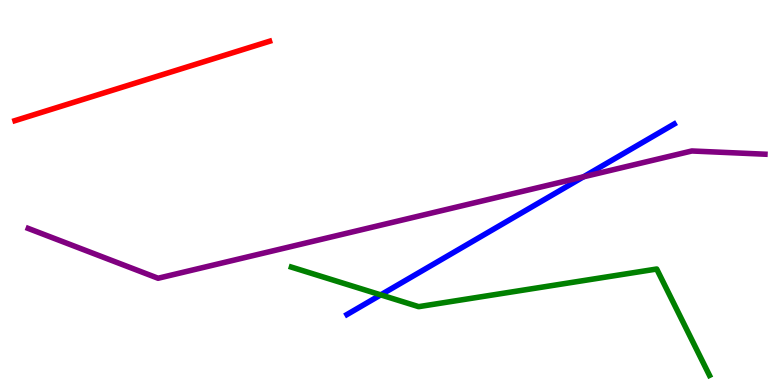[{'lines': ['blue', 'red'], 'intersections': []}, {'lines': ['green', 'red'], 'intersections': []}, {'lines': ['purple', 'red'], 'intersections': []}, {'lines': ['blue', 'green'], 'intersections': [{'x': 4.91, 'y': 2.34}]}, {'lines': ['blue', 'purple'], 'intersections': [{'x': 7.53, 'y': 5.41}]}, {'lines': ['green', 'purple'], 'intersections': []}]